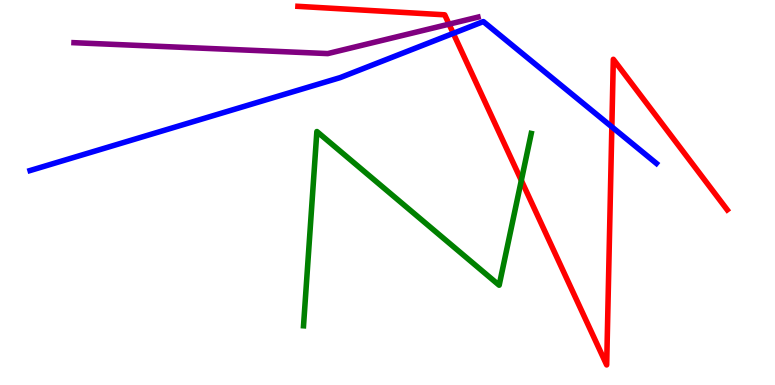[{'lines': ['blue', 'red'], 'intersections': [{'x': 5.85, 'y': 9.13}, {'x': 7.89, 'y': 6.7}]}, {'lines': ['green', 'red'], 'intersections': [{'x': 6.73, 'y': 5.31}]}, {'lines': ['purple', 'red'], 'intersections': [{'x': 5.79, 'y': 9.37}]}, {'lines': ['blue', 'green'], 'intersections': []}, {'lines': ['blue', 'purple'], 'intersections': []}, {'lines': ['green', 'purple'], 'intersections': []}]